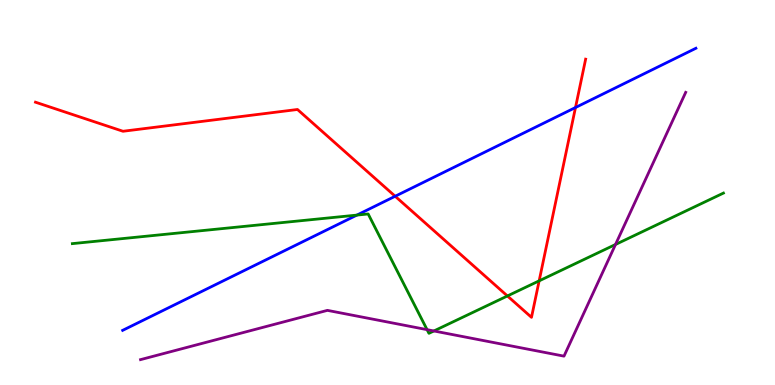[{'lines': ['blue', 'red'], 'intersections': [{'x': 5.1, 'y': 4.9}, {'x': 7.43, 'y': 7.21}]}, {'lines': ['green', 'red'], 'intersections': [{'x': 6.55, 'y': 2.31}, {'x': 6.96, 'y': 2.71}]}, {'lines': ['purple', 'red'], 'intersections': []}, {'lines': ['blue', 'green'], 'intersections': [{'x': 4.6, 'y': 4.41}]}, {'lines': ['blue', 'purple'], 'intersections': []}, {'lines': ['green', 'purple'], 'intersections': [{'x': 5.51, 'y': 1.44}, {'x': 5.6, 'y': 1.4}, {'x': 7.94, 'y': 3.65}]}]